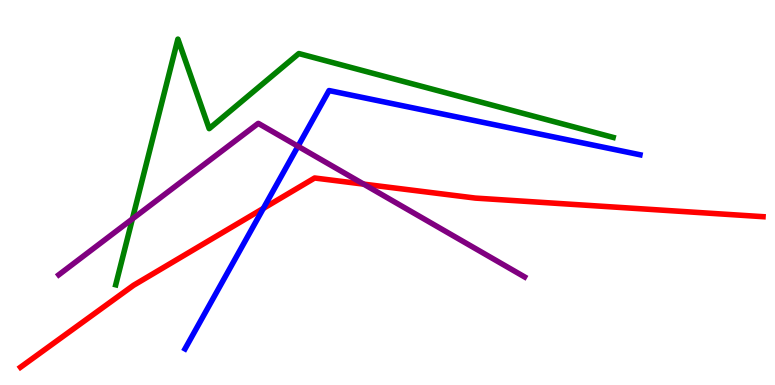[{'lines': ['blue', 'red'], 'intersections': [{'x': 3.4, 'y': 4.59}]}, {'lines': ['green', 'red'], 'intersections': []}, {'lines': ['purple', 'red'], 'intersections': [{'x': 4.69, 'y': 5.22}]}, {'lines': ['blue', 'green'], 'intersections': []}, {'lines': ['blue', 'purple'], 'intersections': [{'x': 3.85, 'y': 6.2}]}, {'lines': ['green', 'purple'], 'intersections': [{'x': 1.71, 'y': 4.31}]}]